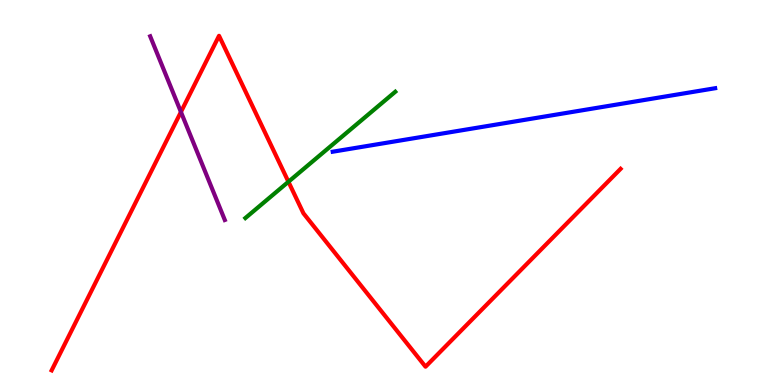[{'lines': ['blue', 'red'], 'intersections': []}, {'lines': ['green', 'red'], 'intersections': [{'x': 3.72, 'y': 5.28}]}, {'lines': ['purple', 'red'], 'intersections': [{'x': 2.33, 'y': 7.09}]}, {'lines': ['blue', 'green'], 'intersections': []}, {'lines': ['blue', 'purple'], 'intersections': []}, {'lines': ['green', 'purple'], 'intersections': []}]